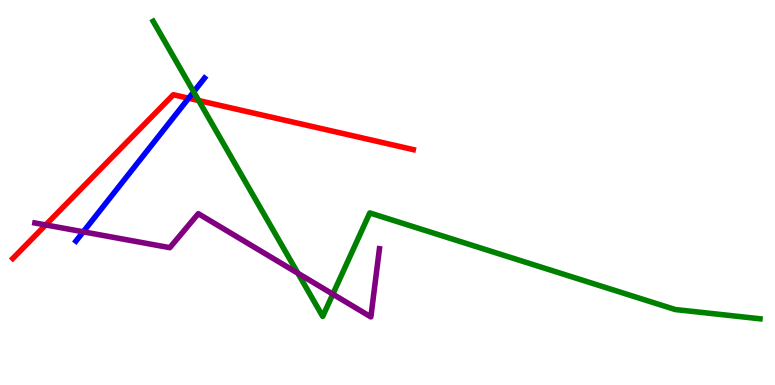[{'lines': ['blue', 'red'], 'intersections': [{'x': 2.43, 'y': 7.45}]}, {'lines': ['green', 'red'], 'intersections': [{'x': 2.56, 'y': 7.39}]}, {'lines': ['purple', 'red'], 'intersections': [{'x': 0.59, 'y': 4.16}]}, {'lines': ['blue', 'green'], 'intersections': [{'x': 2.5, 'y': 7.62}]}, {'lines': ['blue', 'purple'], 'intersections': [{'x': 1.07, 'y': 3.98}]}, {'lines': ['green', 'purple'], 'intersections': [{'x': 3.84, 'y': 2.9}, {'x': 4.29, 'y': 2.36}]}]